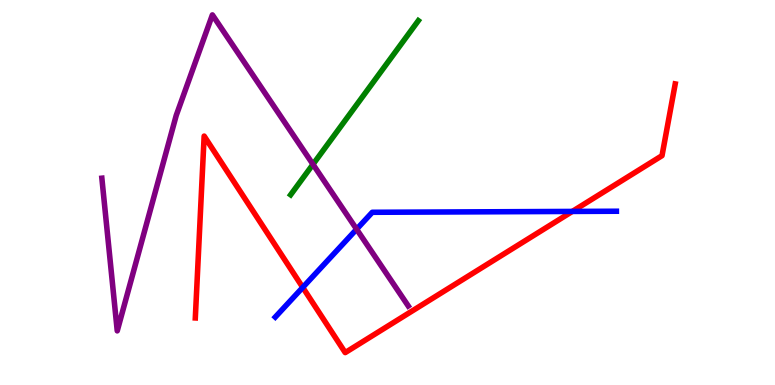[{'lines': ['blue', 'red'], 'intersections': [{'x': 3.91, 'y': 2.53}, {'x': 7.38, 'y': 4.51}]}, {'lines': ['green', 'red'], 'intersections': []}, {'lines': ['purple', 'red'], 'intersections': []}, {'lines': ['blue', 'green'], 'intersections': []}, {'lines': ['blue', 'purple'], 'intersections': [{'x': 4.6, 'y': 4.05}]}, {'lines': ['green', 'purple'], 'intersections': [{'x': 4.04, 'y': 5.73}]}]